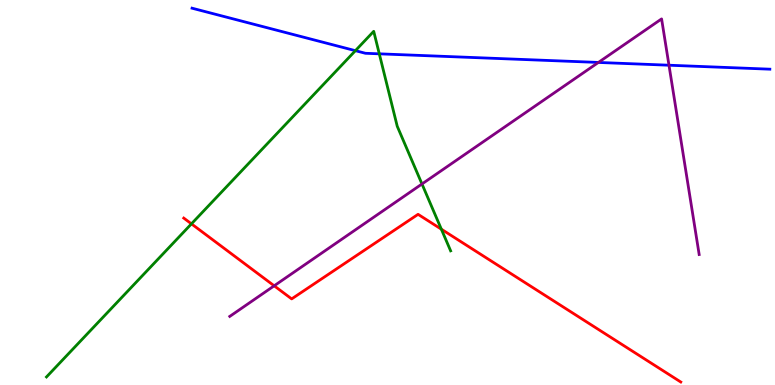[{'lines': ['blue', 'red'], 'intersections': []}, {'lines': ['green', 'red'], 'intersections': [{'x': 2.47, 'y': 4.19}, {'x': 5.69, 'y': 4.05}]}, {'lines': ['purple', 'red'], 'intersections': [{'x': 3.54, 'y': 2.58}]}, {'lines': ['blue', 'green'], 'intersections': [{'x': 4.59, 'y': 8.68}, {'x': 4.89, 'y': 8.6}]}, {'lines': ['blue', 'purple'], 'intersections': [{'x': 7.72, 'y': 8.38}, {'x': 8.63, 'y': 8.31}]}, {'lines': ['green', 'purple'], 'intersections': [{'x': 5.44, 'y': 5.22}]}]